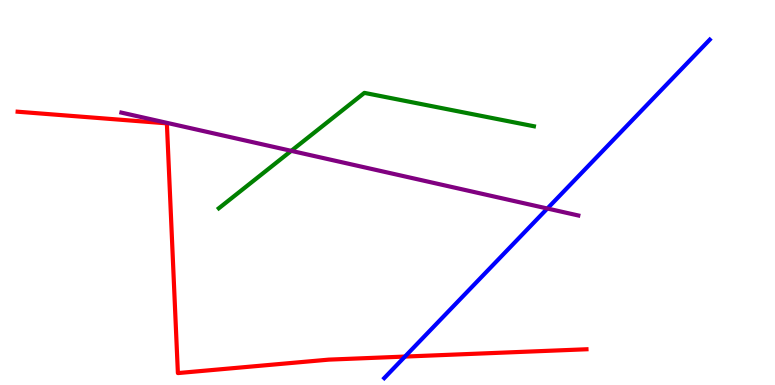[{'lines': ['blue', 'red'], 'intersections': [{'x': 5.23, 'y': 0.739}]}, {'lines': ['green', 'red'], 'intersections': []}, {'lines': ['purple', 'red'], 'intersections': []}, {'lines': ['blue', 'green'], 'intersections': []}, {'lines': ['blue', 'purple'], 'intersections': [{'x': 7.06, 'y': 4.58}]}, {'lines': ['green', 'purple'], 'intersections': [{'x': 3.76, 'y': 6.08}]}]